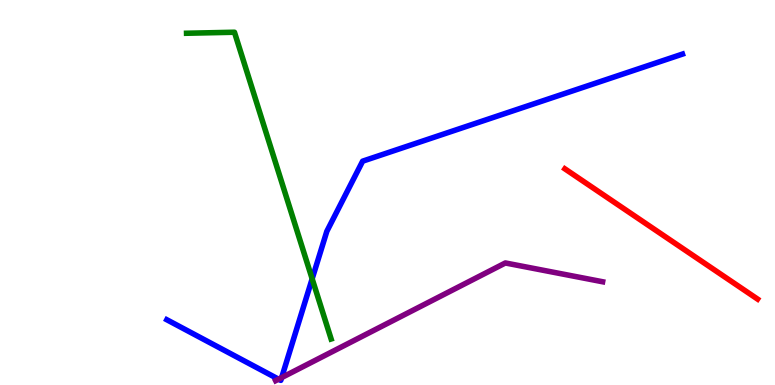[{'lines': ['blue', 'red'], 'intersections': []}, {'lines': ['green', 'red'], 'intersections': []}, {'lines': ['purple', 'red'], 'intersections': []}, {'lines': ['blue', 'green'], 'intersections': [{'x': 4.03, 'y': 2.76}]}, {'lines': ['blue', 'purple'], 'intersections': [{'x': 3.59, 'y': 0.151}, {'x': 3.63, 'y': 0.193}]}, {'lines': ['green', 'purple'], 'intersections': []}]